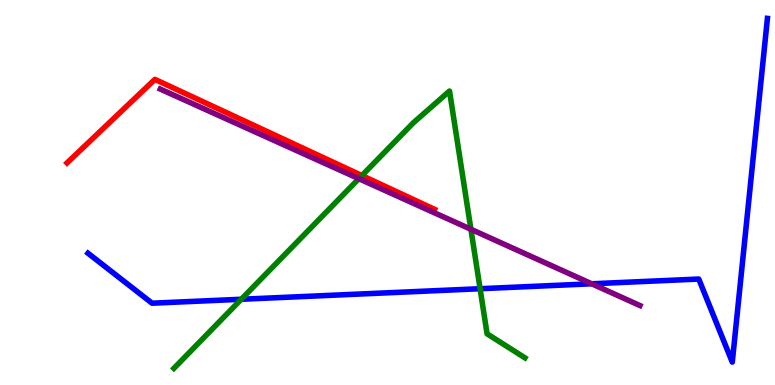[{'lines': ['blue', 'red'], 'intersections': []}, {'lines': ['green', 'red'], 'intersections': [{'x': 4.67, 'y': 5.44}]}, {'lines': ['purple', 'red'], 'intersections': []}, {'lines': ['blue', 'green'], 'intersections': [{'x': 3.11, 'y': 2.23}, {'x': 6.19, 'y': 2.5}]}, {'lines': ['blue', 'purple'], 'intersections': [{'x': 7.64, 'y': 2.63}]}, {'lines': ['green', 'purple'], 'intersections': [{'x': 4.63, 'y': 5.36}, {'x': 6.08, 'y': 4.05}]}]